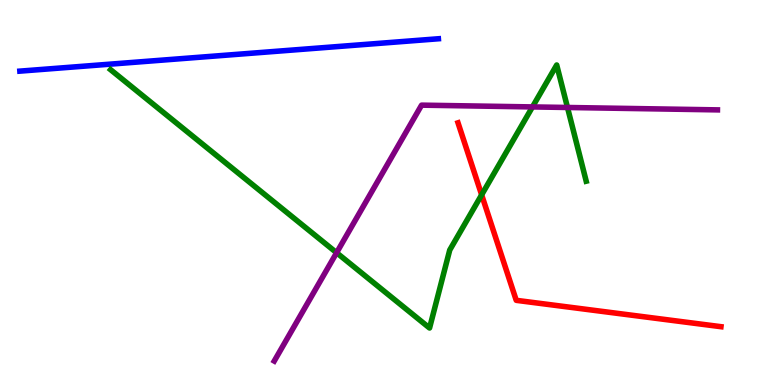[{'lines': ['blue', 'red'], 'intersections': []}, {'lines': ['green', 'red'], 'intersections': [{'x': 6.21, 'y': 4.94}]}, {'lines': ['purple', 'red'], 'intersections': []}, {'lines': ['blue', 'green'], 'intersections': []}, {'lines': ['blue', 'purple'], 'intersections': []}, {'lines': ['green', 'purple'], 'intersections': [{'x': 4.34, 'y': 3.44}, {'x': 6.87, 'y': 7.22}, {'x': 7.32, 'y': 7.21}]}]